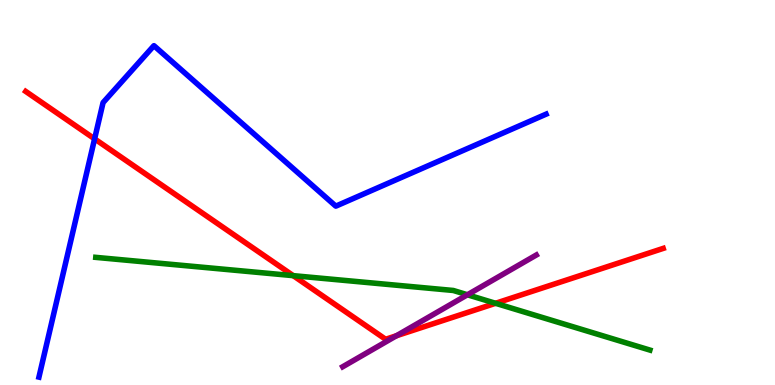[{'lines': ['blue', 'red'], 'intersections': [{'x': 1.22, 'y': 6.39}]}, {'lines': ['green', 'red'], 'intersections': [{'x': 3.78, 'y': 2.84}, {'x': 6.39, 'y': 2.12}]}, {'lines': ['purple', 'red'], 'intersections': [{'x': 5.12, 'y': 1.28}]}, {'lines': ['blue', 'green'], 'intersections': []}, {'lines': ['blue', 'purple'], 'intersections': []}, {'lines': ['green', 'purple'], 'intersections': [{'x': 6.03, 'y': 2.34}]}]